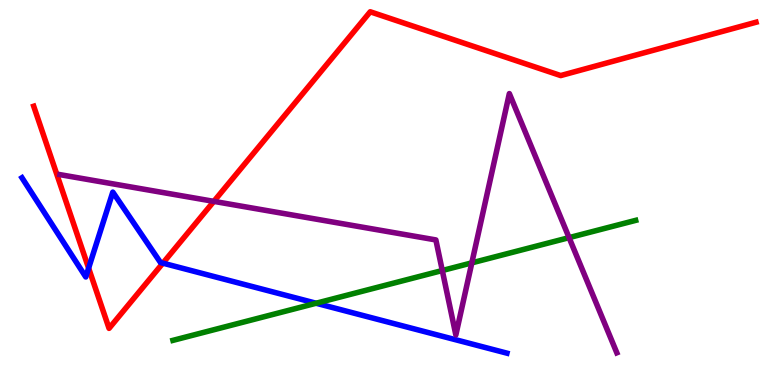[{'lines': ['blue', 'red'], 'intersections': [{'x': 1.14, 'y': 3.04}, {'x': 2.1, 'y': 3.16}]}, {'lines': ['green', 'red'], 'intersections': []}, {'lines': ['purple', 'red'], 'intersections': [{'x': 2.76, 'y': 4.77}]}, {'lines': ['blue', 'green'], 'intersections': [{'x': 4.08, 'y': 2.12}]}, {'lines': ['blue', 'purple'], 'intersections': []}, {'lines': ['green', 'purple'], 'intersections': [{'x': 5.71, 'y': 2.97}, {'x': 6.09, 'y': 3.17}, {'x': 7.34, 'y': 3.83}]}]